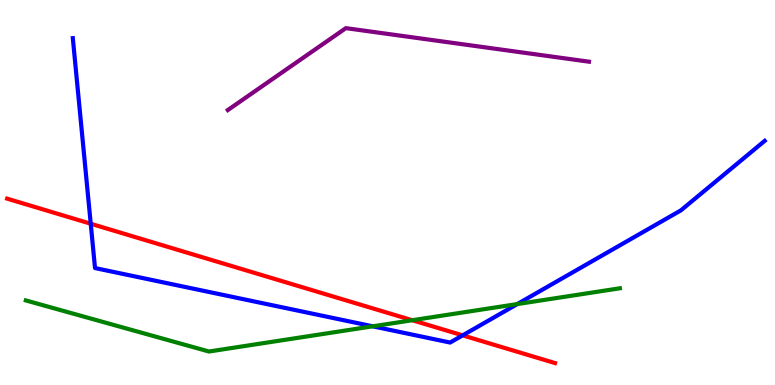[{'lines': ['blue', 'red'], 'intersections': [{'x': 1.17, 'y': 4.19}, {'x': 5.97, 'y': 1.29}]}, {'lines': ['green', 'red'], 'intersections': [{'x': 5.32, 'y': 1.68}]}, {'lines': ['purple', 'red'], 'intersections': []}, {'lines': ['blue', 'green'], 'intersections': [{'x': 4.81, 'y': 1.52}, {'x': 6.67, 'y': 2.1}]}, {'lines': ['blue', 'purple'], 'intersections': []}, {'lines': ['green', 'purple'], 'intersections': []}]